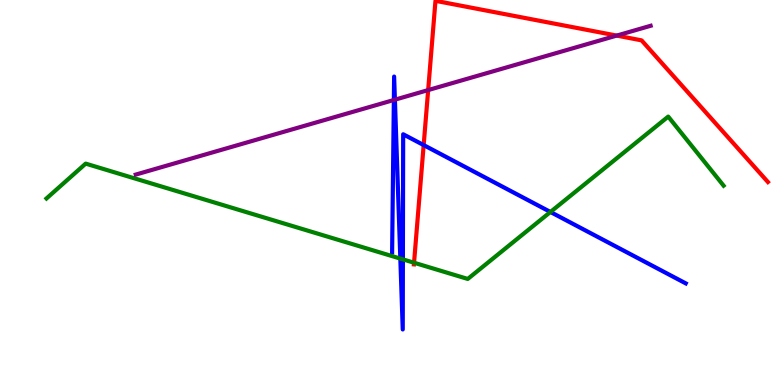[{'lines': ['blue', 'red'], 'intersections': [{'x': 5.47, 'y': 6.23}]}, {'lines': ['green', 'red'], 'intersections': [{'x': 5.34, 'y': 3.18}]}, {'lines': ['purple', 'red'], 'intersections': [{'x': 5.52, 'y': 7.66}, {'x': 7.96, 'y': 9.08}]}, {'lines': ['blue', 'green'], 'intersections': [{'x': 5.17, 'y': 3.28}, {'x': 5.2, 'y': 3.26}, {'x': 7.1, 'y': 4.49}]}, {'lines': ['blue', 'purple'], 'intersections': [{'x': 5.08, 'y': 7.4}, {'x': 5.1, 'y': 7.41}]}, {'lines': ['green', 'purple'], 'intersections': []}]